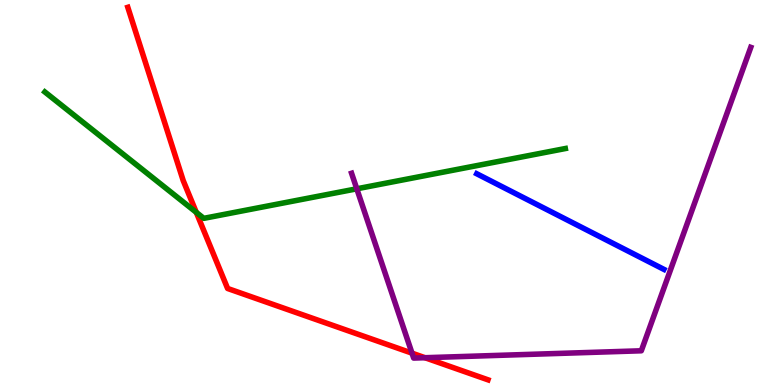[{'lines': ['blue', 'red'], 'intersections': []}, {'lines': ['green', 'red'], 'intersections': [{'x': 2.53, 'y': 4.48}]}, {'lines': ['purple', 'red'], 'intersections': [{'x': 5.32, 'y': 0.827}, {'x': 5.48, 'y': 0.709}]}, {'lines': ['blue', 'green'], 'intersections': []}, {'lines': ['blue', 'purple'], 'intersections': []}, {'lines': ['green', 'purple'], 'intersections': [{'x': 4.6, 'y': 5.1}]}]